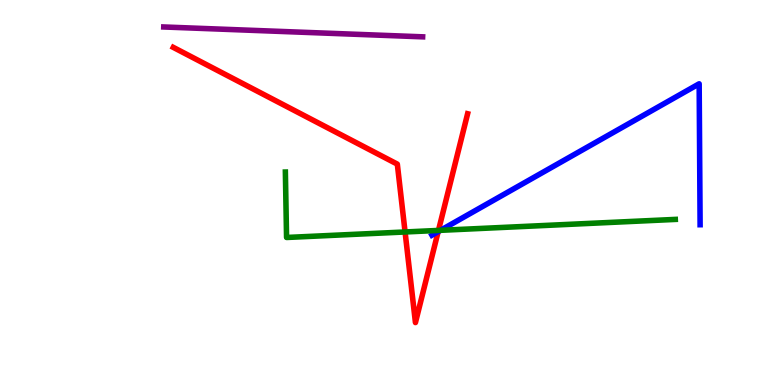[{'lines': ['blue', 'red'], 'intersections': [{'x': 5.65, 'y': 3.98}]}, {'lines': ['green', 'red'], 'intersections': [{'x': 5.23, 'y': 3.97}, {'x': 5.66, 'y': 4.02}]}, {'lines': ['purple', 'red'], 'intersections': []}, {'lines': ['blue', 'green'], 'intersections': [{'x': 5.68, 'y': 4.02}]}, {'lines': ['blue', 'purple'], 'intersections': []}, {'lines': ['green', 'purple'], 'intersections': []}]